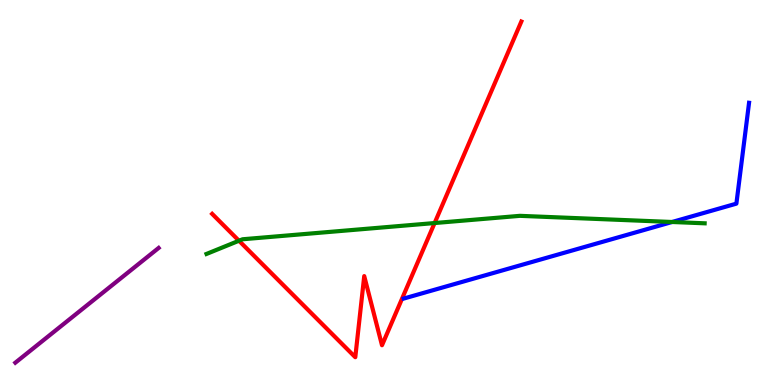[{'lines': ['blue', 'red'], 'intersections': []}, {'lines': ['green', 'red'], 'intersections': [{'x': 3.08, 'y': 3.75}, {'x': 5.61, 'y': 4.21}]}, {'lines': ['purple', 'red'], 'intersections': []}, {'lines': ['blue', 'green'], 'intersections': [{'x': 8.67, 'y': 4.23}]}, {'lines': ['blue', 'purple'], 'intersections': []}, {'lines': ['green', 'purple'], 'intersections': []}]